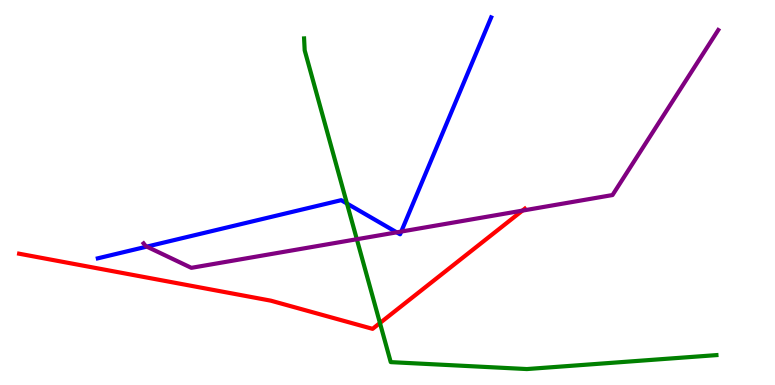[{'lines': ['blue', 'red'], 'intersections': []}, {'lines': ['green', 'red'], 'intersections': [{'x': 4.9, 'y': 1.61}]}, {'lines': ['purple', 'red'], 'intersections': [{'x': 6.74, 'y': 4.53}]}, {'lines': ['blue', 'green'], 'intersections': [{'x': 4.48, 'y': 4.71}]}, {'lines': ['blue', 'purple'], 'intersections': [{'x': 1.89, 'y': 3.59}, {'x': 5.12, 'y': 3.97}, {'x': 5.18, 'y': 3.99}]}, {'lines': ['green', 'purple'], 'intersections': [{'x': 4.6, 'y': 3.79}]}]